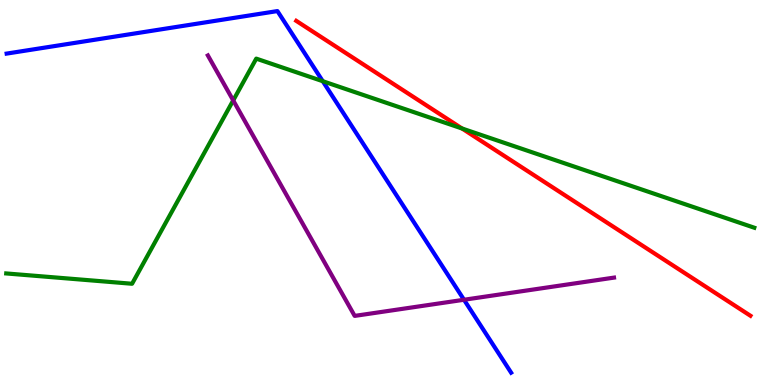[{'lines': ['blue', 'red'], 'intersections': []}, {'lines': ['green', 'red'], 'intersections': [{'x': 5.96, 'y': 6.66}]}, {'lines': ['purple', 'red'], 'intersections': []}, {'lines': ['blue', 'green'], 'intersections': [{'x': 4.16, 'y': 7.89}]}, {'lines': ['blue', 'purple'], 'intersections': [{'x': 5.99, 'y': 2.21}]}, {'lines': ['green', 'purple'], 'intersections': [{'x': 3.01, 'y': 7.39}]}]